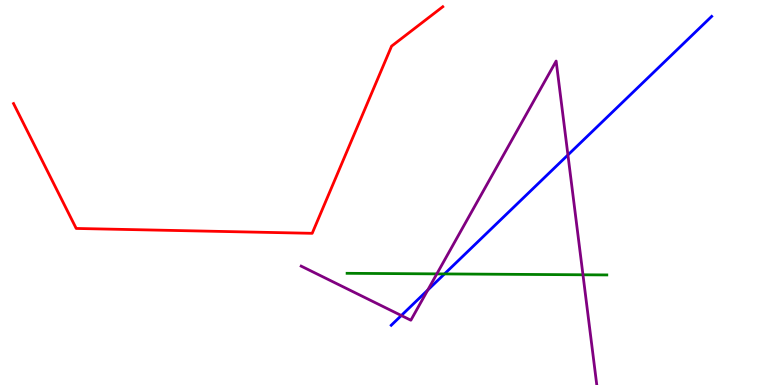[{'lines': ['blue', 'red'], 'intersections': []}, {'lines': ['green', 'red'], 'intersections': []}, {'lines': ['purple', 'red'], 'intersections': []}, {'lines': ['blue', 'green'], 'intersections': [{'x': 5.74, 'y': 2.89}]}, {'lines': ['blue', 'purple'], 'intersections': [{'x': 5.18, 'y': 1.8}, {'x': 5.52, 'y': 2.47}, {'x': 7.33, 'y': 5.98}]}, {'lines': ['green', 'purple'], 'intersections': [{'x': 5.64, 'y': 2.89}, {'x': 7.52, 'y': 2.86}]}]